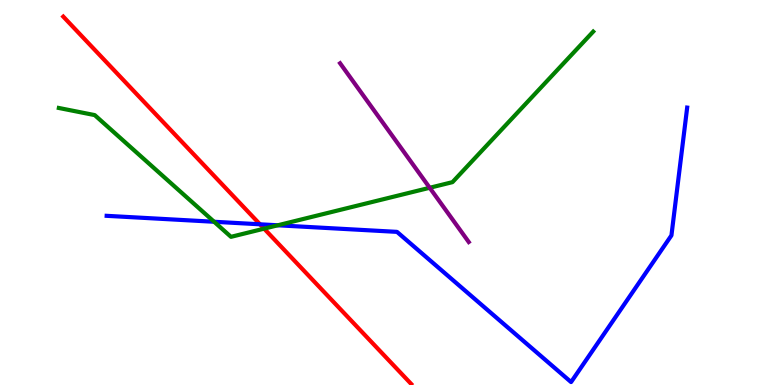[{'lines': ['blue', 'red'], 'intersections': [{'x': 3.35, 'y': 4.17}]}, {'lines': ['green', 'red'], 'intersections': [{'x': 3.41, 'y': 4.06}]}, {'lines': ['purple', 'red'], 'intersections': []}, {'lines': ['blue', 'green'], 'intersections': [{'x': 2.76, 'y': 4.24}, {'x': 3.58, 'y': 4.15}]}, {'lines': ['blue', 'purple'], 'intersections': []}, {'lines': ['green', 'purple'], 'intersections': [{'x': 5.54, 'y': 5.12}]}]